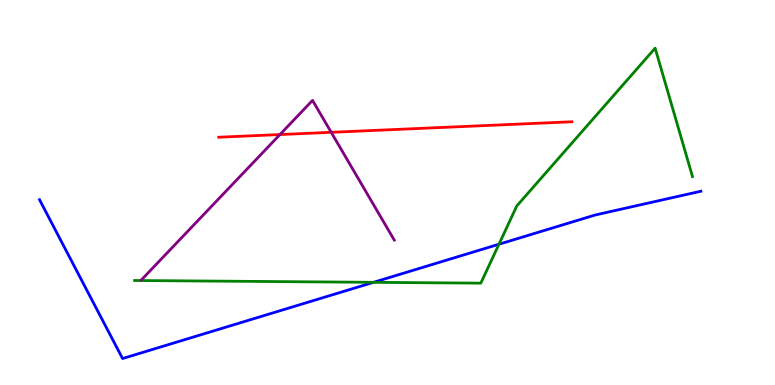[{'lines': ['blue', 'red'], 'intersections': []}, {'lines': ['green', 'red'], 'intersections': []}, {'lines': ['purple', 'red'], 'intersections': [{'x': 3.61, 'y': 6.51}, {'x': 4.27, 'y': 6.56}]}, {'lines': ['blue', 'green'], 'intersections': [{'x': 4.82, 'y': 2.67}, {'x': 6.44, 'y': 3.66}]}, {'lines': ['blue', 'purple'], 'intersections': []}, {'lines': ['green', 'purple'], 'intersections': []}]